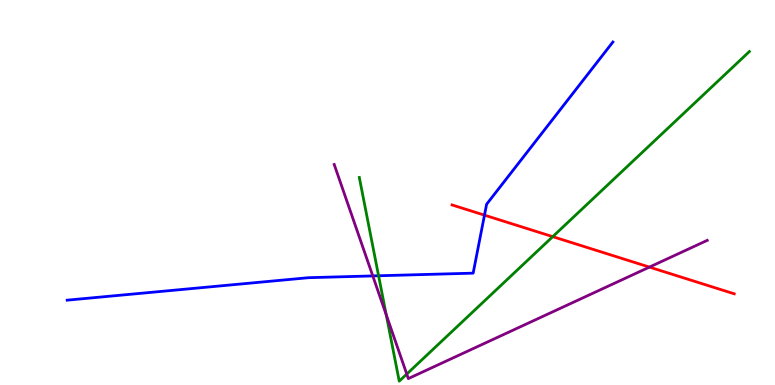[{'lines': ['blue', 'red'], 'intersections': [{'x': 6.25, 'y': 4.41}]}, {'lines': ['green', 'red'], 'intersections': [{'x': 7.13, 'y': 3.85}]}, {'lines': ['purple', 'red'], 'intersections': [{'x': 8.38, 'y': 3.06}]}, {'lines': ['blue', 'green'], 'intersections': [{'x': 4.88, 'y': 2.84}]}, {'lines': ['blue', 'purple'], 'intersections': [{'x': 4.81, 'y': 2.83}]}, {'lines': ['green', 'purple'], 'intersections': [{'x': 4.98, 'y': 1.82}, {'x': 5.25, 'y': 0.284}]}]